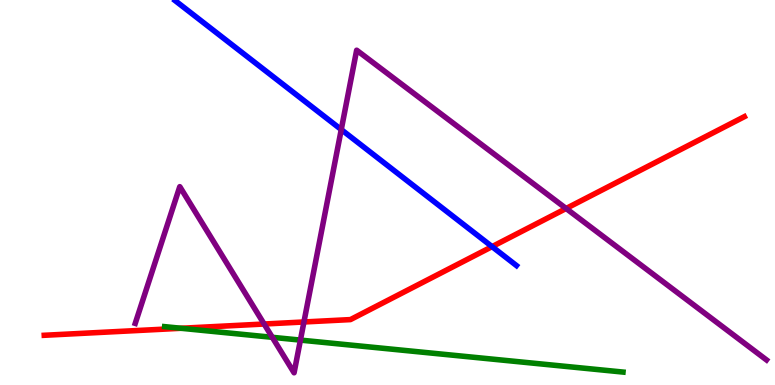[{'lines': ['blue', 'red'], 'intersections': [{'x': 6.35, 'y': 3.59}]}, {'lines': ['green', 'red'], 'intersections': [{'x': 2.34, 'y': 1.47}]}, {'lines': ['purple', 'red'], 'intersections': [{'x': 3.41, 'y': 1.58}, {'x': 3.92, 'y': 1.64}, {'x': 7.3, 'y': 4.58}]}, {'lines': ['blue', 'green'], 'intersections': []}, {'lines': ['blue', 'purple'], 'intersections': [{'x': 4.4, 'y': 6.63}]}, {'lines': ['green', 'purple'], 'intersections': [{'x': 3.51, 'y': 1.24}, {'x': 3.88, 'y': 1.17}]}]